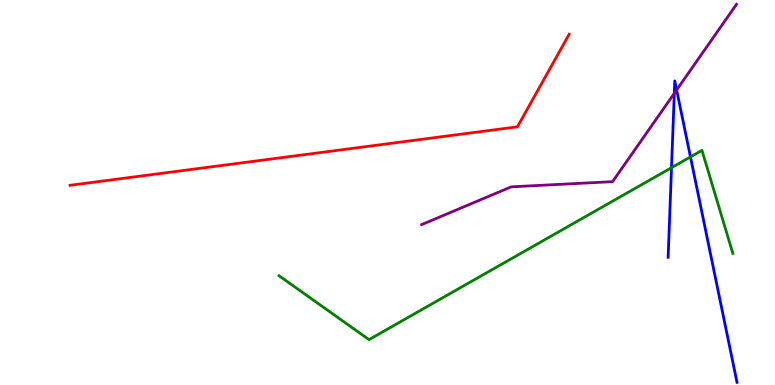[{'lines': ['blue', 'red'], 'intersections': []}, {'lines': ['green', 'red'], 'intersections': []}, {'lines': ['purple', 'red'], 'intersections': []}, {'lines': ['blue', 'green'], 'intersections': [{'x': 8.66, 'y': 5.64}, {'x': 8.91, 'y': 5.92}]}, {'lines': ['blue', 'purple'], 'intersections': [{'x': 8.7, 'y': 7.58}, {'x': 8.73, 'y': 7.66}]}, {'lines': ['green', 'purple'], 'intersections': []}]